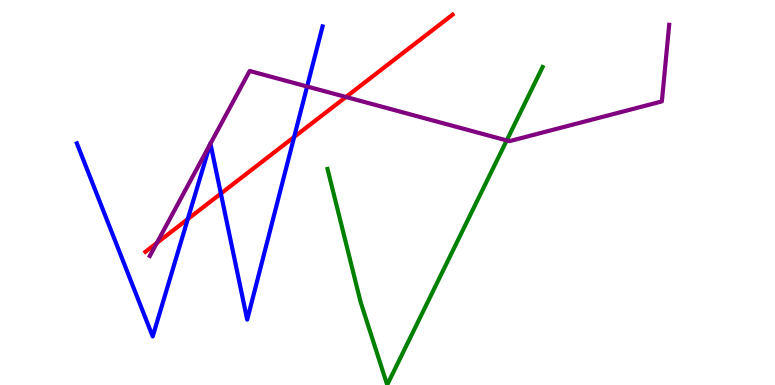[{'lines': ['blue', 'red'], 'intersections': [{'x': 2.42, 'y': 4.31}, {'x': 2.85, 'y': 4.97}, {'x': 3.8, 'y': 6.44}]}, {'lines': ['green', 'red'], 'intersections': []}, {'lines': ['purple', 'red'], 'intersections': [{'x': 2.02, 'y': 3.69}, {'x': 4.46, 'y': 7.48}]}, {'lines': ['blue', 'green'], 'intersections': []}, {'lines': ['blue', 'purple'], 'intersections': [{'x': 2.71, 'y': 6.25}, {'x': 2.72, 'y': 6.27}, {'x': 3.96, 'y': 7.75}]}, {'lines': ['green', 'purple'], 'intersections': [{'x': 6.54, 'y': 6.35}]}]